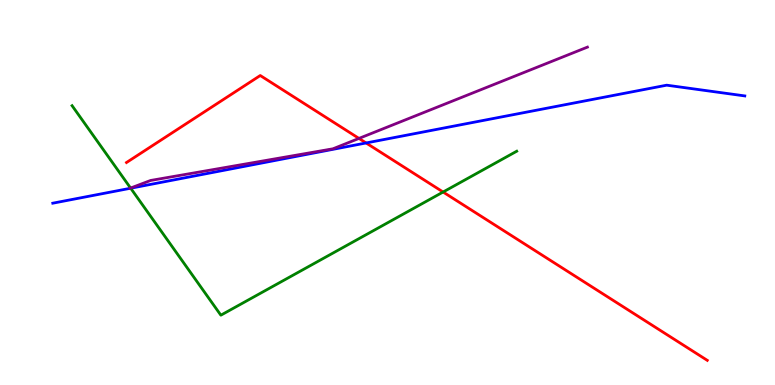[{'lines': ['blue', 'red'], 'intersections': [{'x': 4.72, 'y': 6.29}]}, {'lines': ['green', 'red'], 'intersections': [{'x': 5.72, 'y': 5.01}]}, {'lines': ['purple', 'red'], 'intersections': [{'x': 4.63, 'y': 6.4}]}, {'lines': ['blue', 'green'], 'intersections': [{'x': 1.69, 'y': 5.11}]}, {'lines': ['blue', 'purple'], 'intersections': []}, {'lines': ['green', 'purple'], 'intersections': [{'x': 1.68, 'y': 5.12}]}]